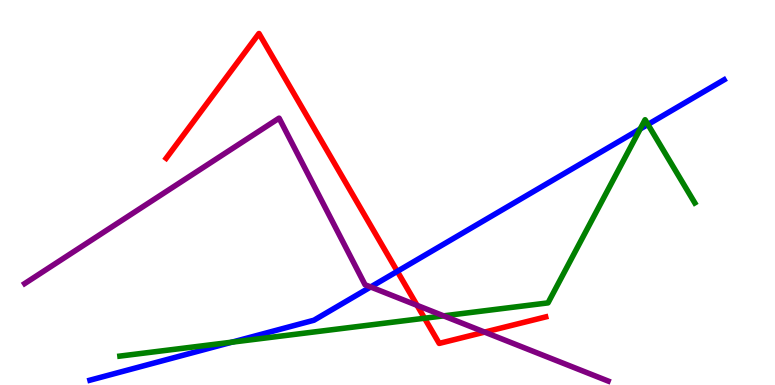[{'lines': ['blue', 'red'], 'intersections': [{'x': 5.13, 'y': 2.95}]}, {'lines': ['green', 'red'], 'intersections': [{'x': 5.48, 'y': 1.73}]}, {'lines': ['purple', 'red'], 'intersections': [{'x': 5.38, 'y': 2.07}, {'x': 6.25, 'y': 1.37}]}, {'lines': ['blue', 'green'], 'intersections': [{'x': 2.99, 'y': 1.11}, {'x': 8.26, 'y': 6.65}, {'x': 8.36, 'y': 6.77}]}, {'lines': ['blue', 'purple'], 'intersections': [{'x': 4.78, 'y': 2.55}]}, {'lines': ['green', 'purple'], 'intersections': [{'x': 5.72, 'y': 1.8}]}]